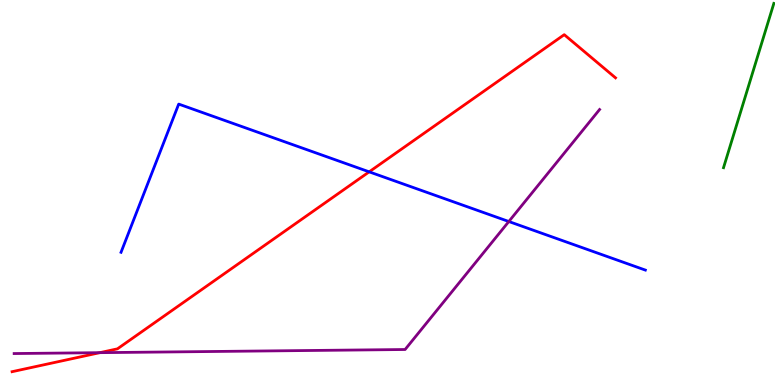[{'lines': ['blue', 'red'], 'intersections': [{'x': 4.76, 'y': 5.54}]}, {'lines': ['green', 'red'], 'intersections': []}, {'lines': ['purple', 'red'], 'intersections': [{'x': 1.29, 'y': 0.84}]}, {'lines': ['blue', 'green'], 'intersections': []}, {'lines': ['blue', 'purple'], 'intersections': [{'x': 6.57, 'y': 4.25}]}, {'lines': ['green', 'purple'], 'intersections': []}]